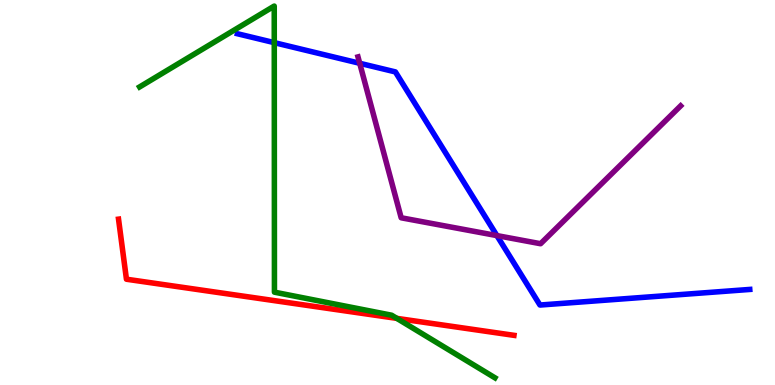[{'lines': ['blue', 'red'], 'intersections': []}, {'lines': ['green', 'red'], 'intersections': [{'x': 5.12, 'y': 1.73}]}, {'lines': ['purple', 'red'], 'intersections': []}, {'lines': ['blue', 'green'], 'intersections': [{'x': 3.54, 'y': 8.89}]}, {'lines': ['blue', 'purple'], 'intersections': [{'x': 4.64, 'y': 8.36}, {'x': 6.41, 'y': 3.88}]}, {'lines': ['green', 'purple'], 'intersections': []}]